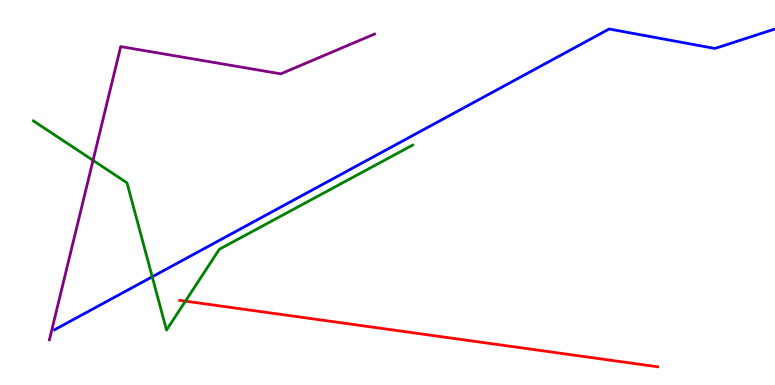[{'lines': ['blue', 'red'], 'intersections': []}, {'lines': ['green', 'red'], 'intersections': [{'x': 2.39, 'y': 2.18}]}, {'lines': ['purple', 'red'], 'intersections': []}, {'lines': ['blue', 'green'], 'intersections': [{'x': 1.96, 'y': 2.81}]}, {'lines': ['blue', 'purple'], 'intersections': []}, {'lines': ['green', 'purple'], 'intersections': [{'x': 1.2, 'y': 5.83}]}]